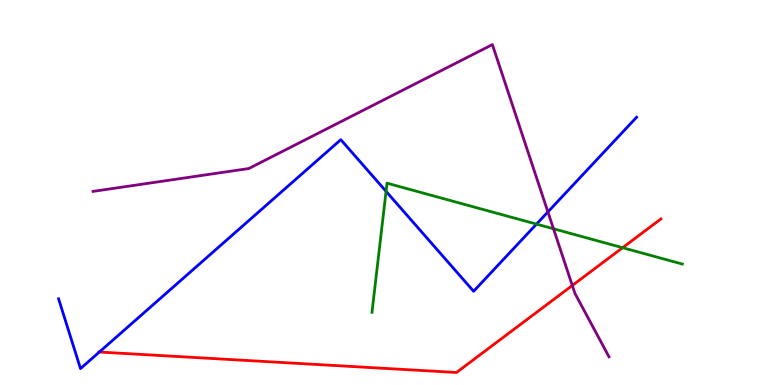[{'lines': ['blue', 'red'], 'intersections': [{'x': 1.28, 'y': 0.856}]}, {'lines': ['green', 'red'], 'intersections': [{'x': 8.03, 'y': 3.57}]}, {'lines': ['purple', 'red'], 'intersections': [{'x': 7.38, 'y': 2.58}]}, {'lines': ['blue', 'green'], 'intersections': [{'x': 4.98, 'y': 5.03}, {'x': 6.92, 'y': 4.18}]}, {'lines': ['blue', 'purple'], 'intersections': [{'x': 7.07, 'y': 4.5}]}, {'lines': ['green', 'purple'], 'intersections': [{'x': 7.14, 'y': 4.06}]}]